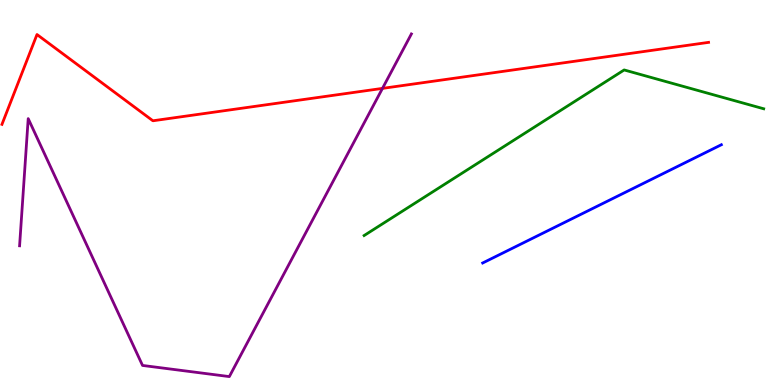[{'lines': ['blue', 'red'], 'intersections': []}, {'lines': ['green', 'red'], 'intersections': []}, {'lines': ['purple', 'red'], 'intersections': [{'x': 4.94, 'y': 7.7}]}, {'lines': ['blue', 'green'], 'intersections': []}, {'lines': ['blue', 'purple'], 'intersections': []}, {'lines': ['green', 'purple'], 'intersections': []}]